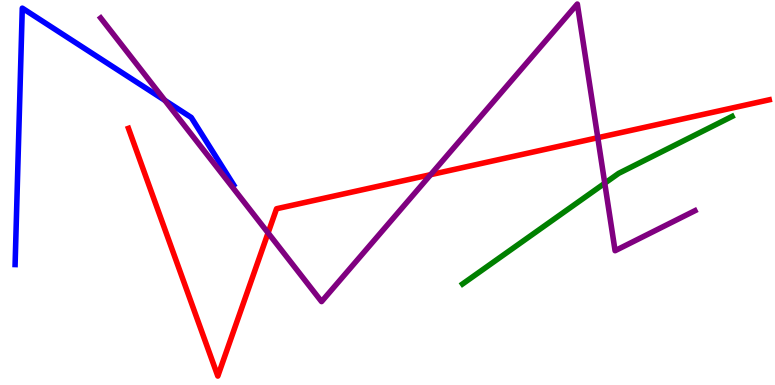[{'lines': ['blue', 'red'], 'intersections': []}, {'lines': ['green', 'red'], 'intersections': []}, {'lines': ['purple', 'red'], 'intersections': [{'x': 3.46, 'y': 3.95}, {'x': 5.56, 'y': 5.46}, {'x': 7.71, 'y': 6.42}]}, {'lines': ['blue', 'green'], 'intersections': []}, {'lines': ['blue', 'purple'], 'intersections': [{'x': 2.13, 'y': 7.39}]}, {'lines': ['green', 'purple'], 'intersections': [{'x': 7.8, 'y': 5.24}]}]